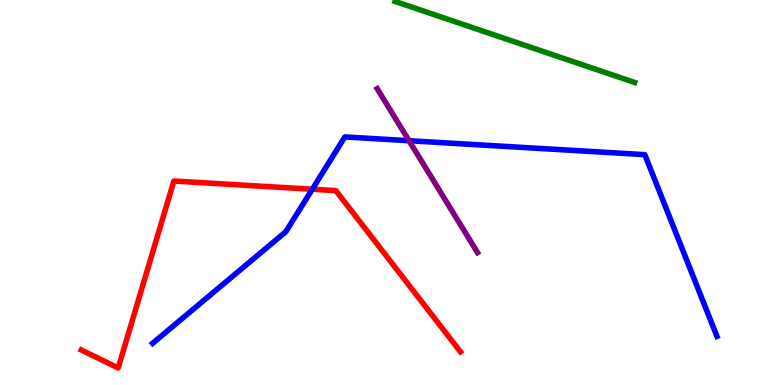[{'lines': ['blue', 'red'], 'intersections': [{'x': 4.03, 'y': 5.08}]}, {'lines': ['green', 'red'], 'intersections': []}, {'lines': ['purple', 'red'], 'intersections': []}, {'lines': ['blue', 'green'], 'intersections': []}, {'lines': ['blue', 'purple'], 'intersections': [{'x': 5.28, 'y': 6.35}]}, {'lines': ['green', 'purple'], 'intersections': []}]